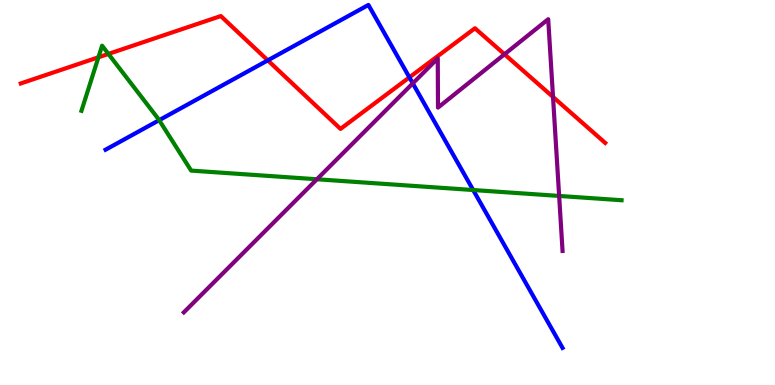[{'lines': ['blue', 'red'], 'intersections': [{'x': 3.46, 'y': 8.43}, {'x': 5.28, 'y': 7.99}]}, {'lines': ['green', 'red'], 'intersections': [{'x': 1.27, 'y': 8.51}, {'x': 1.4, 'y': 8.6}]}, {'lines': ['purple', 'red'], 'intersections': [{'x': 6.51, 'y': 8.59}, {'x': 7.14, 'y': 7.48}]}, {'lines': ['blue', 'green'], 'intersections': [{'x': 2.05, 'y': 6.88}, {'x': 6.11, 'y': 5.06}]}, {'lines': ['blue', 'purple'], 'intersections': [{'x': 5.33, 'y': 7.83}]}, {'lines': ['green', 'purple'], 'intersections': [{'x': 4.09, 'y': 5.34}, {'x': 7.21, 'y': 4.91}]}]